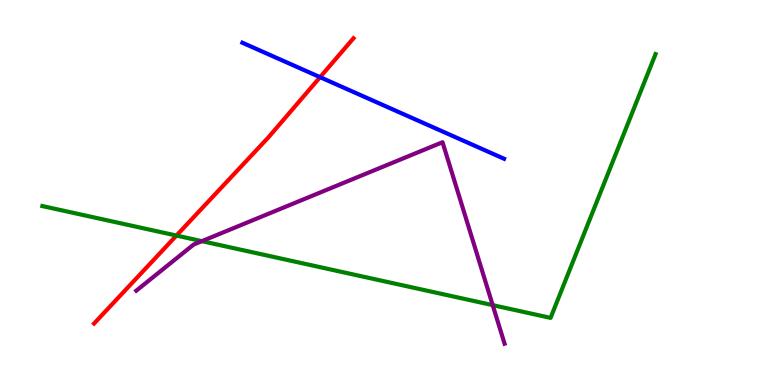[{'lines': ['blue', 'red'], 'intersections': [{'x': 4.13, 'y': 8.0}]}, {'lines': ['green', 'red'], 'intersections': [{'x': 2.28, 'y': 3.88}]}, {'lines': ['purple', 'red'], 'intersections': []}, {'lines': ['blue', 'green'], 'intersections': []}, {'lines': ['blue', 'purple'], 'intersections': []}, {'lines': ['green', 'purple'], 'intersections': [{'x': 2.6, 'y': 3.74}, {'x': 6.36, 'y': 2.07}]}]